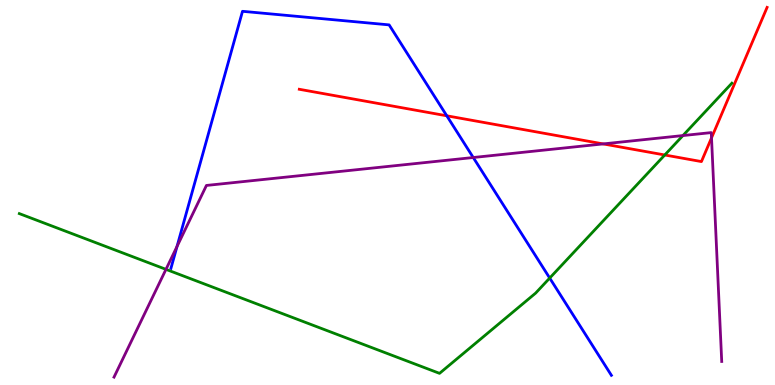[{'lines': ['blue', 'red'], 'intersections': [{'x': 5.76, 'y': 6.99}]}, {'lines': ['green', 'red'], 'intersections': [{'x': 8.58, 'y': 5.97}]}, {'lines': ['purple', 'red'], 'intersections': [{'x': 7.78, 'y': 6.26}, {'x': 9.18, 'y': 6.42}]}, {'lines': ['blue', 'green'], 'intersections': [{'x': 7.09, 'y': 2.78}]}, {'lines': ['blue', 'purple'], 'intersections': [{'x': 2.28, 'y': 3.6}, {'x': 6.11, 'y': 5.91}]}, {'lines': ['green', 'purple'], 'intersections': [{'x': 2.14, 'y': 3.0}, {'x': 8.81, 'y': 6.48}]}]